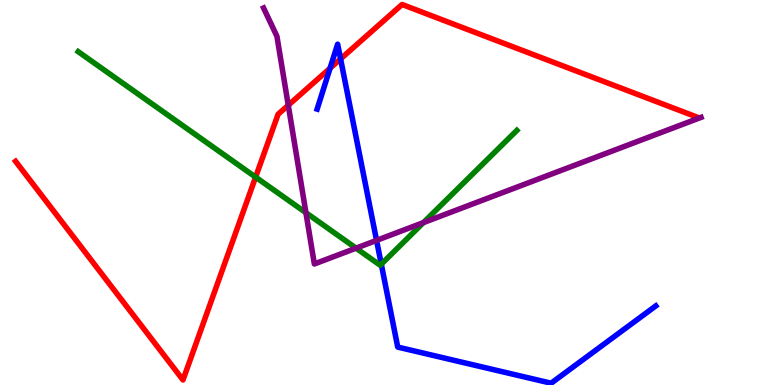[{'lines': ['blue', 'red'], 'intersections': [{'x': 4.26, 'y': 8.23}, {'x': 4.39, 'y': 8.47}]}, {'lines': ['green', 'red'], 'intersections': [{'x': 3.3, 'y': 5.4}]}, {'lines': ['purple', 'red'], 'intersections': [{'x': 3.72, 'y': 7.27}]}, {'lines': ['blue', 'green'], 'intersections': [{'x': 4.92, 'y': 3.14}]}, {'lines': ['blue', 'purple'], 'intersections': [{'x': 4.86, 'y': 3.76}]}, {'lines': ['green', 'purple'], 'intersections': [{'x': 3.95, 'y': 4.48}, {'x': 4.59, 'y': 3.55}, {'x': 5.46, 'y': 4.22}]}]